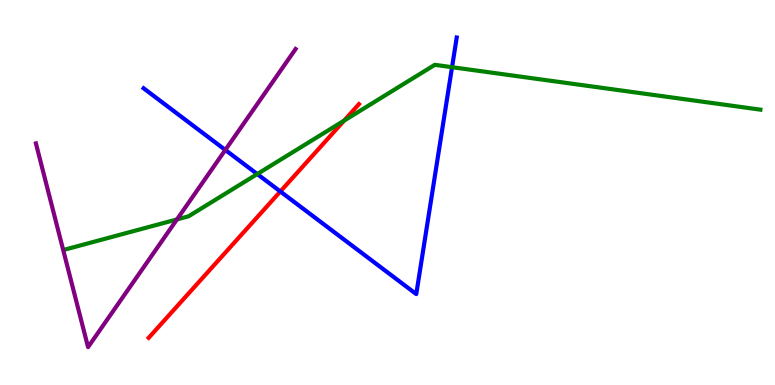[{'lines': ['blue', 'red'], 'intersections': [{'x': 3.62, 'y': 5.03}]}, {'lines': ['green', 'red'], 'intersections': [{'x': 4.44, 'y': 6.87}]}, {'lines': ['purple', 'red'], 'intersections': []}, {'lines': ['blue', 'green'], 'intersections': [{'x': 3.32, 'y': 5.48}, {'x': 5.83, 'y': 8.25}]}, {'lines': ['blue', 'purple'], 'intersections': [{'x': 2.91, 'y': 6.11}]}, {'lines': ['green', 'purple'], 'intersections': [{'x': 2.28, 'y': 4.3}]}]